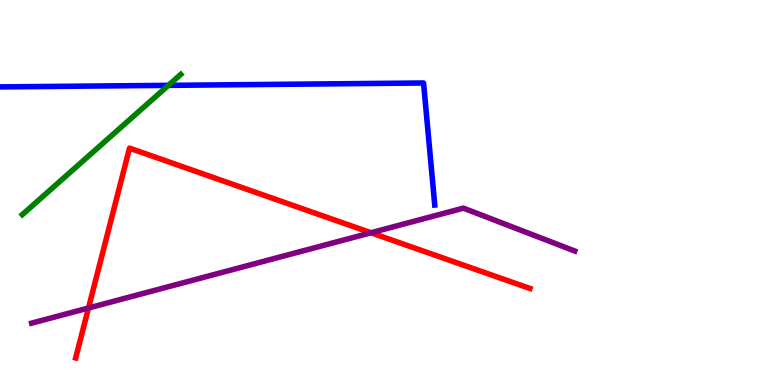[{'lines': ['blue', 'red'], 'intersections': []}, {'lines': ['green', 'red'], 'intersections': []}, {'lines': ['purple', 'red'], 'intersections': [{'x': 1.14, 'y': 2.0}, {'x': 4.79, 'y': 3.95}]}, {'lines': ['blue', 'green'], 'intersections': [{'x': 2.17, 'y': 7.78}]}, {'lines': ['blue', 'purple'], 'intersections': []}, {'lines': ['green', 'purple'], 'intersections': []}]